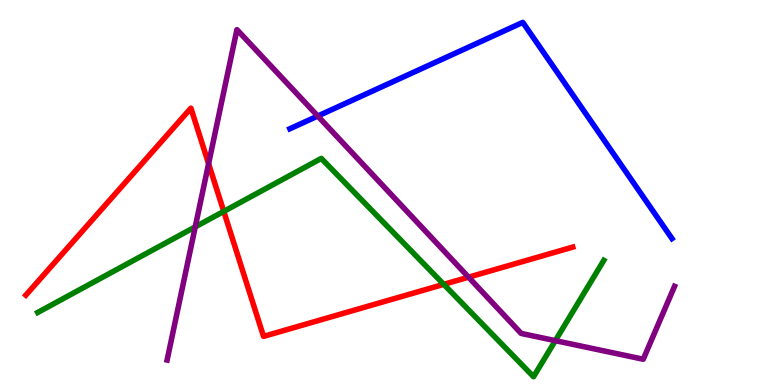[{'lines': ['blue', 'red'], 'intersections': []}, {'lines': ['green', 'red'], 'intersections': [{'x': 2.89, 'y': 4.51}, {'x': 5.73, 'y': 2.61}]}, {'lines': ['purple', 'red'], 'intersections': [{'x': 2.69, 'y': 5.75}, {'x': 6.05, 'y': 2.8}]}, {'lines': ['blue', 'green'], 'intersections': []}, {'lines': ['blue', 'purple'], 'intersections': [{'x': 4.1, 'y': 6.99}]}, {'lines': ['green', 'purple'], 'intersections': [{'x': 2.52, 'y': 4.11}, {'x': 7.17, 'y': 1.15}]}]